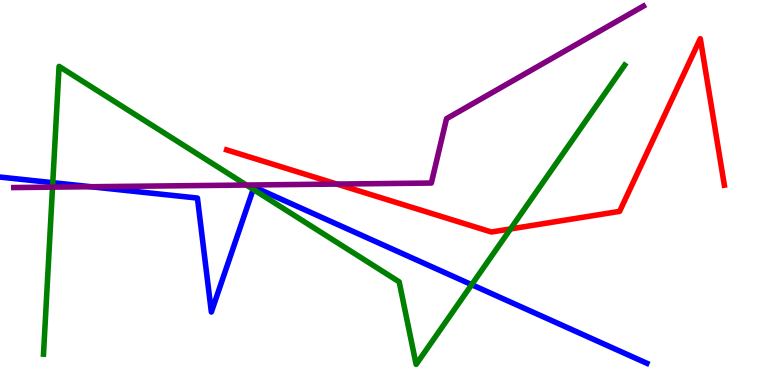[{'lines': ['blue', 'red'], 'intersections': []}, {'lines': ['green', 'red'], 'intersections': [{'x': 6.59, 'y': 4.05}]}, {'lines': ['purple', 'red'], 'intersections': [{'x': 4.35, 'y': 5.22}]}, {'lines': ['blue', 'green'], 'intersections': [{'x': 0.681, 'y': 5.26}, {'x': 3.27, 'y': 5.08}, {'x': 6.09, 'y': 2.61}]}, {'lines': ['blue', 'purple'], 'intersections': [{'x': 1.17, 'y': 5.15}]}, {'lines': ['green', 'purple'], 'intersections': [{'x': 0.678, 'y': 5.14}, {'x': 3.18, 'y': 5.19}]}]